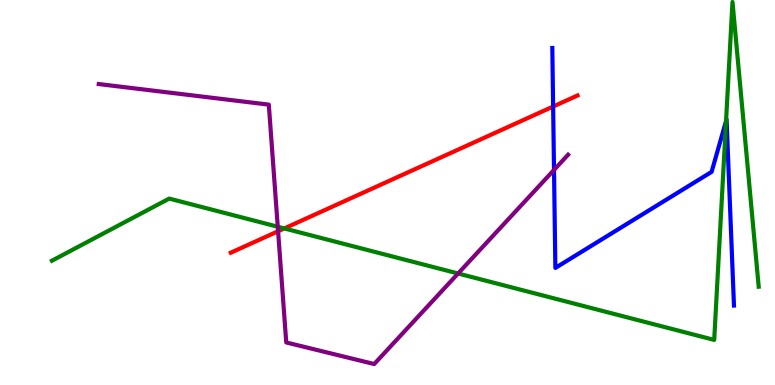[{'lines': ['blue', 'red'], 'intersections': [{'x': 7.14, 'y': 7.23}]}, {'lines': ['green', 'red'], 'intersections': [{'x': 3.67, 'y': 4.07}]}, {'lines': ['purple', 'red'], 'intersections': [{'x': 3.59, 'y': 3.99}]}, {'lines': ['blue', 'green'], 'intersections': [{'x': 9.37, 'y': 6.85}]}, {'lines': ['blue', 'purple'], 'intersections': [{'x': 7.15, 'y': 5.59}]}, {'lines': ['green', 'purple'], 'intersections': [{'x': 3.58, 'y': 4.11}, {'x': 5.91, 'y': 2.9}]}]